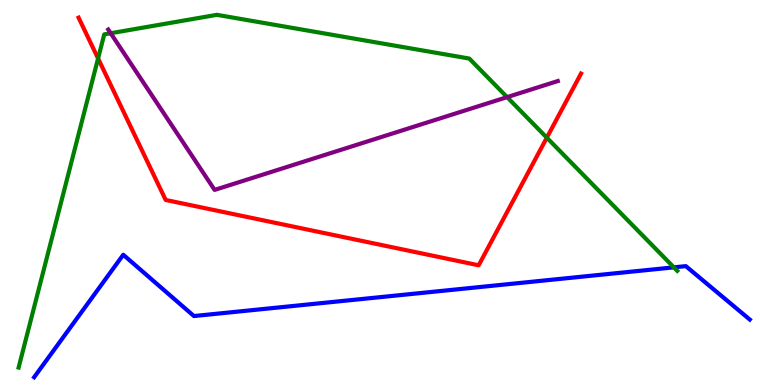[{'lines': ['blue', 'red'], 'intersections': []}, {'lines': ['green', 'red'], 'intersections': [{'x': 1.27, 'y': 8.48}, {'x': 7.06, 'y': 6.42}]}, {'lines': ['purple', 'red'], 'intersections': []}, {'lines': ['blue', 'green'], 'intersections': [{'x': 8.69, 'y': 3.06}]}, {'lines': ['blue', 'purple'], 'intersections': []}, {'lines': ['green', 'purple'], 'intersections': [{'x': 1.43, 'y': 9.14}, {'x': 6.54, 'y': 7.48}]}]